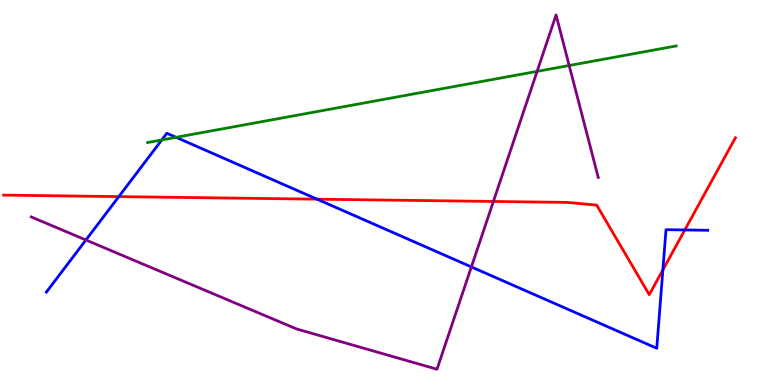[{'lines': ['blue', 'red'], 'intersections': [{'x': 1.53, 'y': 4.89}, {'x': 4.09, 'y': 4.83}, {'x': 8.55, 'y': 2.99}, {'x': 8.84, 'y': 4.03}]}, {'lines': ['green', 'red'], 'intersections': []}, {'lines': ['purple', 'red'], 'intersections': [{'x': 6.37, 'y': 4.77}]}, {'lines': ['blue', 'green'], 'intersections': [{'x': 2.09, 'y': 6.37}, {'x': 2.27, 'y': 6.43}]}, {'lines': ['blue', 'purple'], 'intersections': [{'x': 1.11, 'y': 3.77}, {'x': 6.08, 'y': 3.07}]}, {'lines': ['green', 'purple'], 'intersections': [{'x': 6.93, 'y': 8.15}, {'x': 7.34, 'y': 8.3}]}]